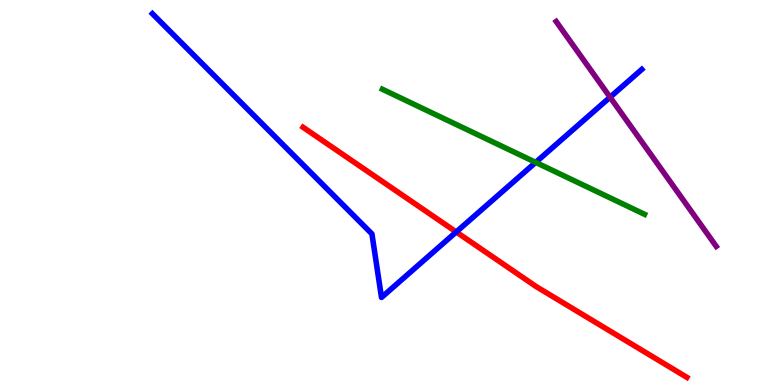[{'lines': ['blue', 'red'], 'intersections': [{'x': 5.89, 'y': 3.97}]}, {'lines': ['green', 'red'], 'intersections': []}, {'lines': ['purple', 'red'], 'intersections': []}, {'lines': ['blue', 'green'], 'intersections': [{'x': 6.91, 'y': 5.78}]}, {'lines': ['blue', 'purple'], 'intersections': [{'x': 7.87, 'y': 7.48}]}, {'lines': ['green', 'purple'], 'intersections': []}]